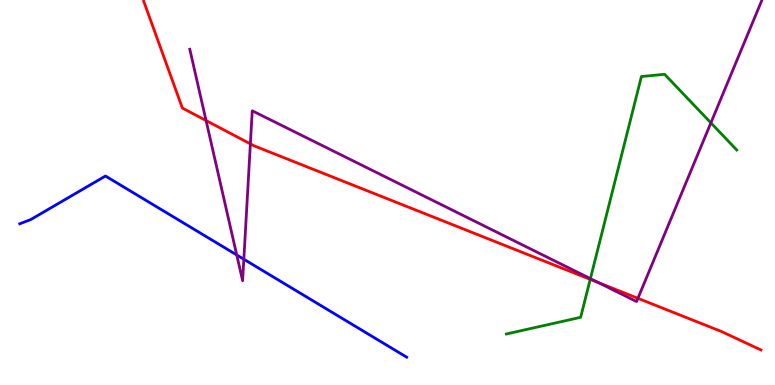[{'lines': ['blue', 'red'], 'intersections': []}, {'lines': ['green', 'red'], 'intersections': [{'x': 7.62, 'y': 2.74}]}, {'lines': ['purple', 'red'], 'intersections': [{'x': 2.66, 'y': 6.87}, {'x': 3.23, 'y': 6.26}, {'x': 7.72, 'y': 2.66}, {'x': 8.23, 'y': 2.25}]}, {'lines': ['blue', 'green'], 'intersections': []}, {'lines': ['blue', 'purple'], 'intersections': [{'x': 3.05, 'y': 3.38}, {'x': 3.15, 'y': 3.27}]}, {'lines': ['green', 'purple'], 'intersections': [{'x': 7.62, 'y': 2.76}, {'x': 9.17, 'y': 6.81}]}]